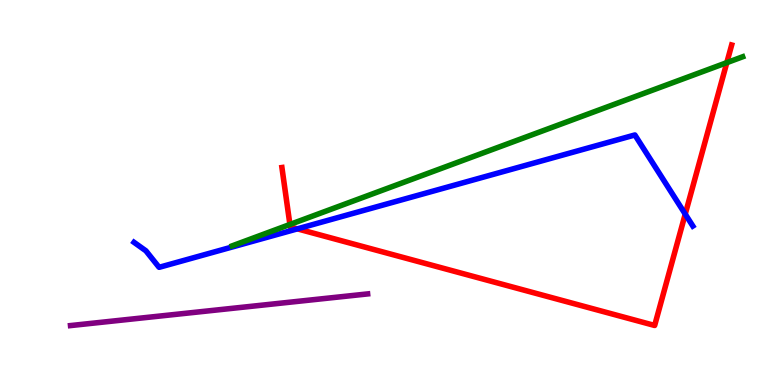[{'lines': ['blue', 'red'], 'intersections': [{'x': 3.84, 'y': 4.06}, {'x': 8.84, 'y': 4.44}]}, {'lines': ['green', 'red'], 'intersections': [{'x': 3.74, 'y': 4.17}, {'x': 9.38, 'y': 8.37}]}, {'lines': ['purple', 'red'], 'intersections': []}, {'lines': ['blue', 'green'], 'intersections': []}, {'lines': ['blue', 'purple'], 'intersections': []}, {'lines': ['green', 'purple'], 'intersections': []}]